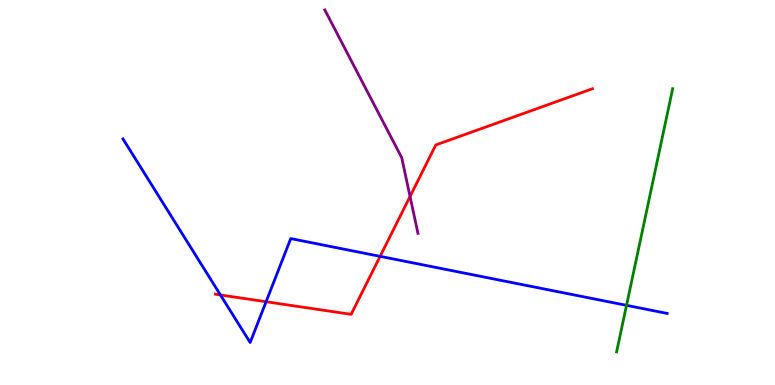[{'lines': ['blue', 'red'], 'intersections': [{'x': 2.84, 'y': 2.34}, {'x': 3.43, 'y': 2.16}, {'x': 4.9, 'y': 3.34}]}, {'lines': ['green', 'red'], 'intersections': []}, {'lines': ['purple', 'red'], 'intersections': [{'x': 5.29, 'y': 4.9}]}, {'lines': ['blue', 'green'], 'intersections': [{'x': 8.08, 'y': 2.07}]}, {'lines': ['blue', 'purple'], 'intersections': []}, {'lines': ['green', 'purple'], 'intersections': []}]